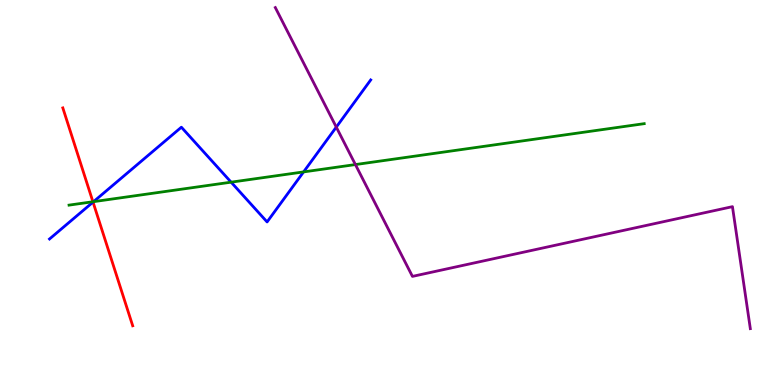[{'lines': ['blue', 'red'], 'intersections': [{'x': 1.2, 'y': 4.75}]}, {'lines': ['green', 'red'], 'intersections': [{'x': 1.2, 'y': 4.76}]}, {'lines': ['purple', 'red'], 'intersections': []}, {'lines': ['blue', 'green'], 'intersections': [{'x': 1.21, 'y': 4.76}, {'x': 2.98, 'y': 5.27}, {'x': 3.92, 'y': 5.53}]}, {'lines': ['blue', 'purple'], 'intersections': [{'x': 4.34, 'y': 6.7}]}, {'lines': ['green', 'purple'], 'intersections': [{'x': 4.59, 'y': 5.73}]}]